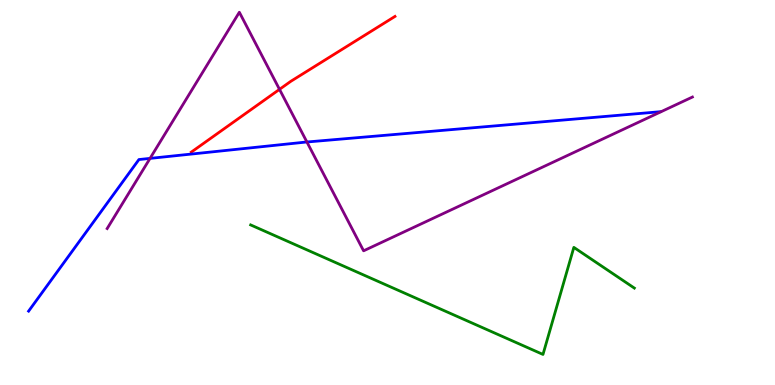[{'lines': ['blue', 'red'], 'intersections': []}, {'lines': ['green', 'red'], 'intersections': []}, {'lines': ['purple', 'red'], 'intersections': [{'x': 3.61, 'y': 7.68}]}, {'lines': ['blue', 'green'], 'intersections': []}, {'lines': ['blue', 'purple'], 'intersections': [{'x': 1.94, 'y': 5.89}, {'x': 3.96, 'y': 6.31}]}, {'lines': ['green', 'purple'], 'intersections': []}]